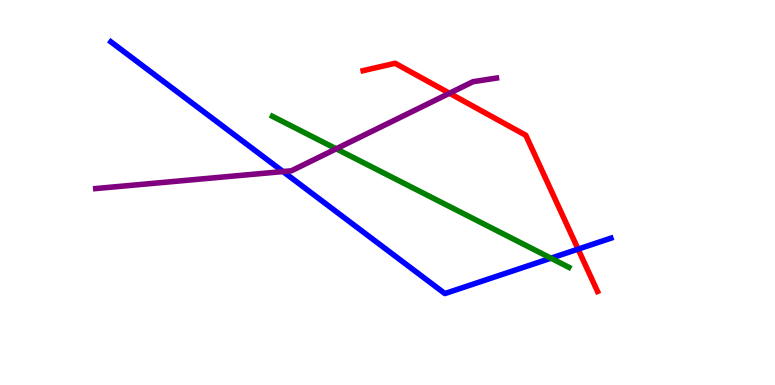[{'lines': ['blue', 'red'], 'intersections': [{'x': 7.46, 'y': 3.53}]}, {'lines': ['green', 'red'], 'intersections': []}, {'lines': ['purple', 'red'], 'intersections': [{'x': 5.8, 'y': 7.58}]}, {'lines': ['blue', 'green'], 'intersections': [{'x': 7.11, 'y': 3.29}]}, {'lines': ['blue', 'purple'], 'intersections': [{'x': 3.65, 'y': 5.54}]}, {'lines': ['green', 'purple'], 'intersections': [{'x': 4.34, 'y': 6.13}]}]